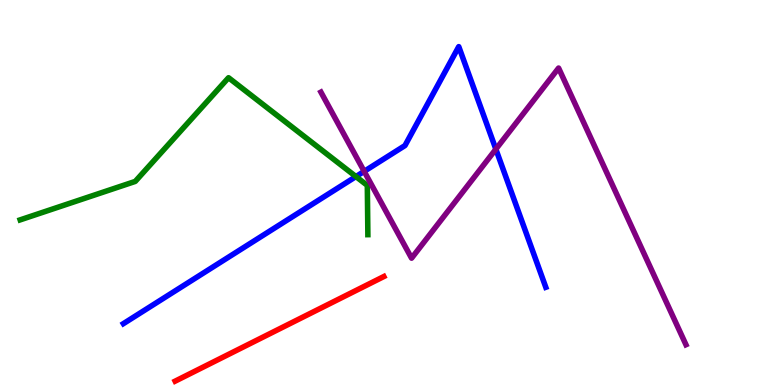[{'lines': ['blue', 'red'], 'intersections': []}, {'lines': ['green', 'red'], 'intersections': []}, {'lines': ['purple', 'red'], 'intersections': []}, {'lines': ['blue', 'green'], 'intersections': [{'x': 4.59, 'y': 5.41}]}, {'lines': ['blue', 'purple'], 'intersections': [{'x': 4.7, 'y': 5.55}, {'x': 6.4, 'y': 6.13}]}, {'lines': ['green', 'purple'], 'intersections': []}]